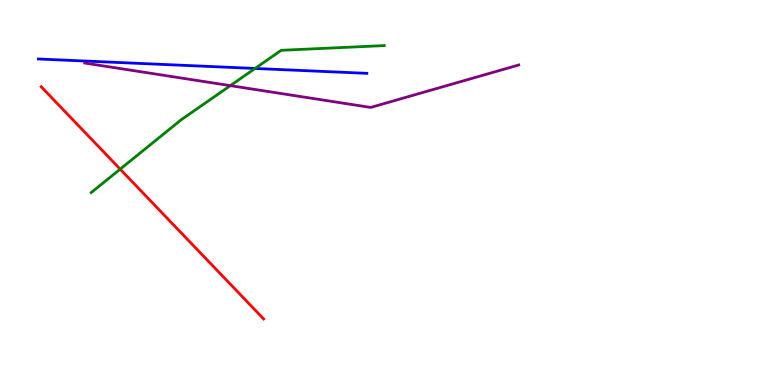[{'lines': ['blue', 'red'], 'intersections': []}, {'lines': ['green', 'red'], 'intersections': [{'x': 1.55, 'y': 5.61}]}, {'lines': ['purple', 'red'], 'intersections': []}, {'lines': ['blue', 'green'], 'intersections': [{'x': 3.29, 'y': 8.22}]}, {'lines': ['blue', 'purple'], 'intersections': []}, {'lines': ['green', 'purple'], 'intersections': [{'x': 2.97, 'y': 7.78}]}]